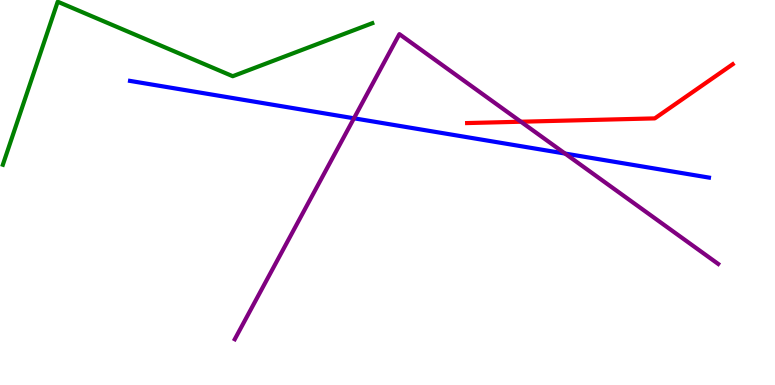[{'lines': ['blue', 'red'], 'intersections': []}, {'lines': ['green', 'red'], 'intersections': []}, {'lines': ['purple', 'red'], 'intersections': [{'x': 6.72, 'y': 6.84}]}, {'lines': ['blue', 'green'], 'intersections': []}, {'lines': ['blue', 'purple'], 'intersections': [{'x': 4.57, 'y': 6.93}, {'x': 7.29, 'y': 6.01}]}, {'lines': ['green', 'purple'], 'intersections': []}]